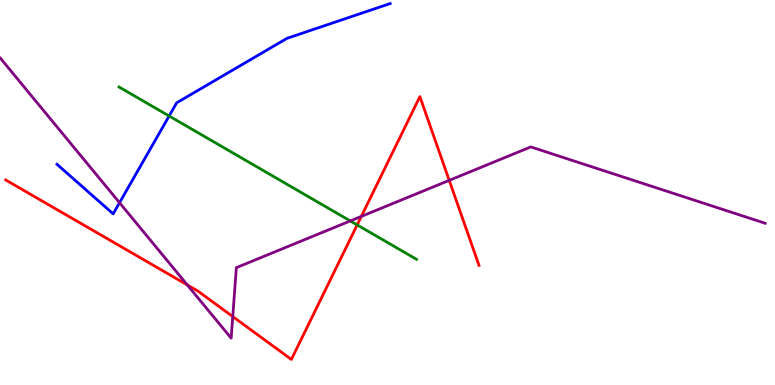[{'lines': ['blue', 'red'], 'intersections': []}, {'lines': ['green', 'red'], 'intersections': [{'x': 4.61, 'y': 4.16}]}, {'lines': ['purple', 'red'], 'intersections': [{'x': 2.42, 'y': 2.6}, {'x': 3.0, 'y': 1.78}, {'x': 4.66, 'y': 4.38}, {'x': 5.8, 'y': 5.32}]}, {'lines': ['blue', 'green'], 'intersections': [{'x': 2.18, 'y': 6.99}]}, {'lines': ['blue', 'purple'], 'intersections': [{'x': 1.54, 'y': 4.73}]}, {'lines': ['green', 'purple'], 'intersections': [{'x': 4.52, 'y': 4.26}]}]